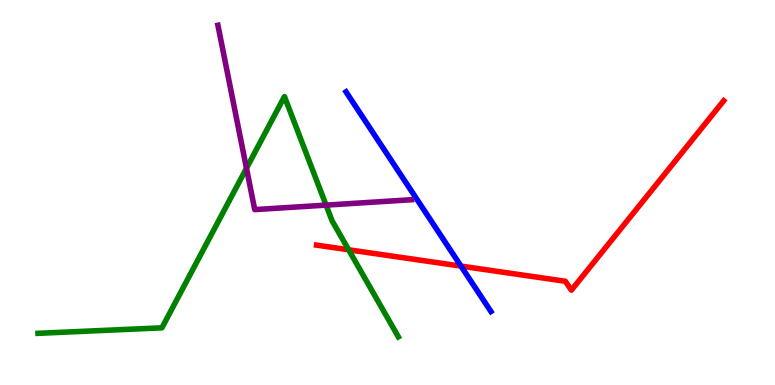[{'lines': ['blue', 'red'], 'intersections': [{'x': 5.95, 'y': 3.09}]}, {'lines': ['green', 'red'], 'intersections': [{'x': 4.5, 'y': 3.51}]}, {'lines': ['purple', 'red'], 'intersections': []}, {'lines': ['blue', 'green'], 'intersections': []}, {'lines': ['blue', 'purple'], 'intersections': []}, {'lines': ['green', 'purple'], 'intersections': [{'x': 3.18, 'y': 5.63}, {'x': 4.21, 'y': 4.67}]}]